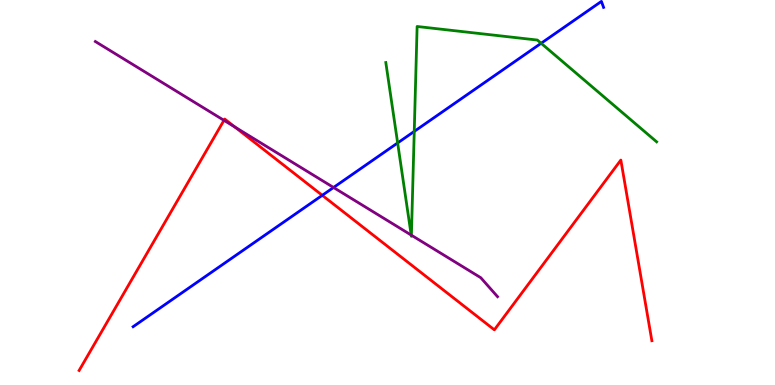[{'lines': ['blue', 'red'], 'intersections': [{'x': 4.16, 'y': 4.93}]}, {'lines': ['green', 'red'], 'intersections': []}, {'lines': ['purple', 'red'], 'intersections': [{'x': 2.89, 'y': 6.87}, {'x': 3.03, 'y': 6.7}]}, {'lines': ['blue', 'green'], 'intersections': [{'x': 5.13, 'y': 6.29}, {'x': 5.35, 'y': 6.59}, {'x': 6.98, 'y': 8.88}]}, {'lines': ['blue', 'purple'], 'intersections': [{'x': 4.3, 'y': 5.13}]}, {'lines': ['green', 'purple'], 'intersections': [{'x': 5.31, 'y': 3.89}, {'x': 5.31, 'y': 3.89}]}]